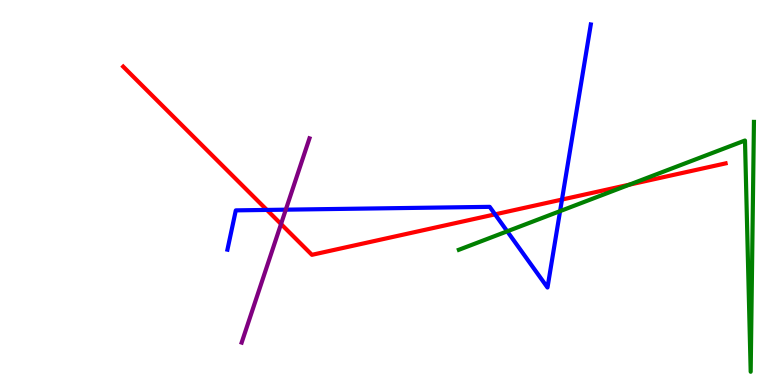[{'lines': ['blue', 'red'], 'intersections': [{'x': 3.44, 'y': 4.55}, {'x': 6.39, 'y': 4.43}, {'x': 7.25, 'y': 4.82}]}, {'lines': ['green', 'red'], 'intersections': [{'x': 8.12, 'y': 5.2}]}, {'lines': ['purple', 'red'], 'intersections': [{'x': 3.63, 'y': 4.18}]}, {'lines': ['blue', 'green'], 'intersections': [{'x': 6.54, 'y': 3.99}, {'x': 7.23, 'y': 4.52}]}, {'lines': ['blue', 'purple'], 'intersections': [{'x': 3.69, 'y': 4.55}]}, {'lines': ['green', 'purple'], 'intersections': []}]